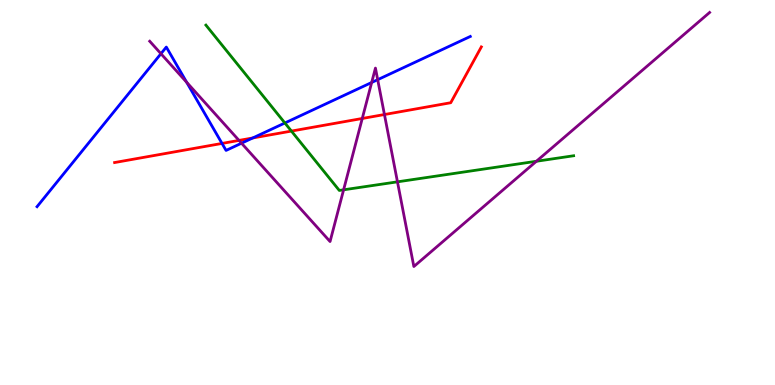[{'lines': ['blue', 'red'], 'intersections': [{'x': 2.86, 'y': 6.27}, {'x': 3.26, 'y': 6.42}]}, {'lines': ['green', 'red'], 'intersections': [{'x': 3.76, 'y': 6.6}]}, {'lines': ['purple', 'red'], 'intersections': [{'x': 3.08, 'y': 6.35}, {'x': 4.67, 'y': 6.92}, {'x': 4.96, 'y': 7.03}]}, {'lines': ['blue', 'green'], 'intersections': [{'x': 3.68, 'y': 6.81}]}, {'lines': ['blue', 'purple'], 'intersections': [{'x': 2.08, 'y': 8.61}, {'x': 2.41, 'y': 7.86}, {'x': 3.12, 'y': 6.28}, {'x': 4.8, 'y': 7.86}, {'x': 4.87, 'y': 7.93}]}, {'lines': ['green', 'purple'], 'intersections': [{'x': 4.43, 'y': 5.07}, {'x': 5.13, 'y': 5.28}, {'x': 6.92, 'y': 5.81}]}]